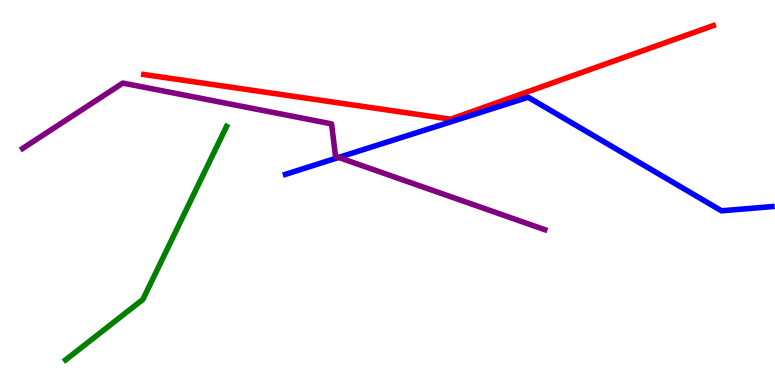[{'lines': ['blue', 'red'], 'intersections': []}, {'lines': ['green', 'red'], 'intersections': []}, {'lines': ['purple', 'red'], 'intersections': []}, {'lines': ['blue', 'green'], 'intersections': []}, {'lines': ['blue', 'purple'], 'intersections': [{'x': 4.37, 'y': 5.91}]}, {'lines': ['green', 'purple'], 'intersections': []}]